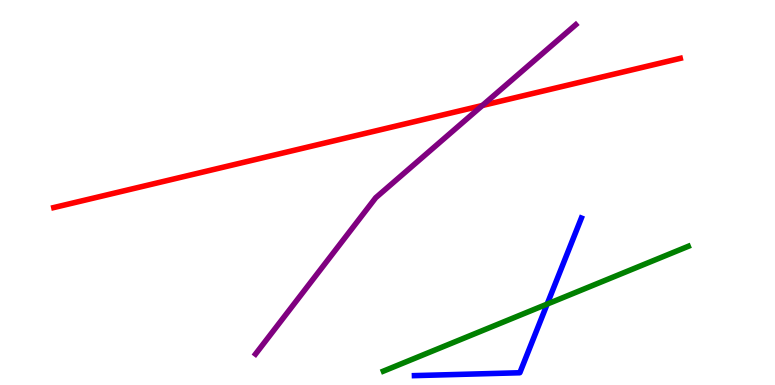[{'lines': ['blue', 'red'], 'intersections': []}, {'lines': ['green', 'red'], 'intersections': []}, {'lines': ['purple', 'red'], 'intersections': [{'x': 6.22, 'y': 7.26}]}, {'lines': ['blue', 'green'], 'intersections': [{'x': 7.06, 'y': 2.1}]}, {'lines': ['blue', 'purple'], 'intersections': []}, {'lines': ['green', 'purple'], 'intersections': []}]